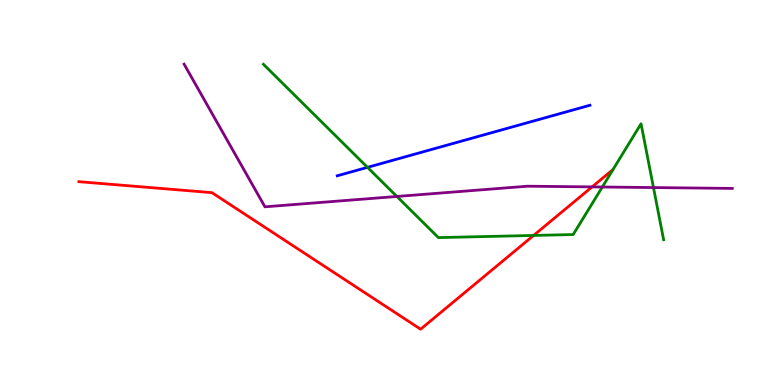[{'lines': ['blue', 'red'], 'intersections': []}, {'lines': ['green', 'red'], 'intersections': [{'x': 6.88, 'y': 3.88}]}, {'lines': ['purple', 'red'], 'intersections': [{'x': 7.64, 'y': 5.15}]}, {'lines': ['blue', 'green'], 'intersections': [{'x': 4.74, 'y': 5.65}]}, {'lines': ['blue', 'purple'], 'intersections': []}, {'lines': ['green', 'purple'], 'intersections': [{'x': 5.12, 'y': 4.9}, {'x': 7.77, 'y': 5.14}, {'x': 8.43, 'y': 5.13}]}]